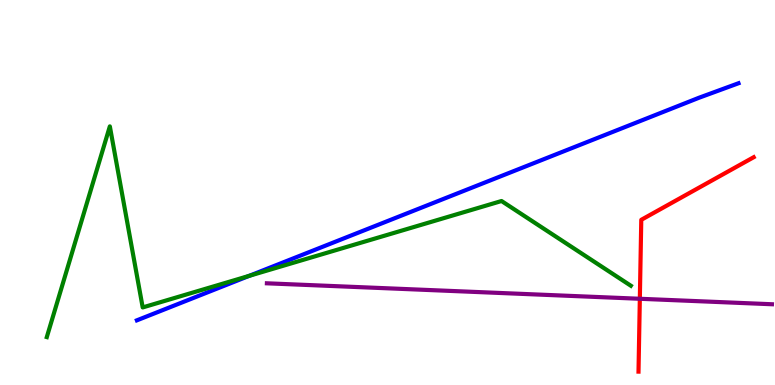[{'lines': ['blue', 'red'], 'intersections': []}, {'lines': ['green', 'red'], 'intersections': []}, {'lines': ['purple', 'red'], 'intersections': [{'x': 8.26, 'y': 2.24}]}, {'lines': ['blue', 'green'], 'intersections': [{'x': 3.22, 'y': 2.84}]}, {'lines': ['blue', 'purple'], 'intersections': []}, {'lines': ['green', 'purple'], 'intersections': []}]